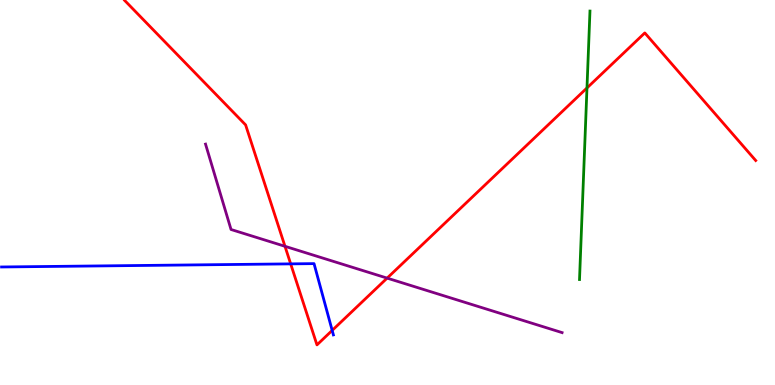[{'lines': ['blue', 'red'], 'intersections': [{'x': 3.75, 'y': 3.15}, {'x': 4.29, 'y': 1.42}]}, {'lines': ['green', 'red'], 'intersections': [{'x': 7.57, 'y': 7.72}]}, {'lines': ['purple', 'red'], 'intersections': [{'x': 3.68, 'y': 3.6}, {'x': 5.0, 'y': 2.78}]}, {'lines': ['blue', 'green'], 'intersections': []}, {'lines': ['blue', 'purple'], 'intersections': []}, {'lines': ['green', 'purple'], 'intersections': []}]